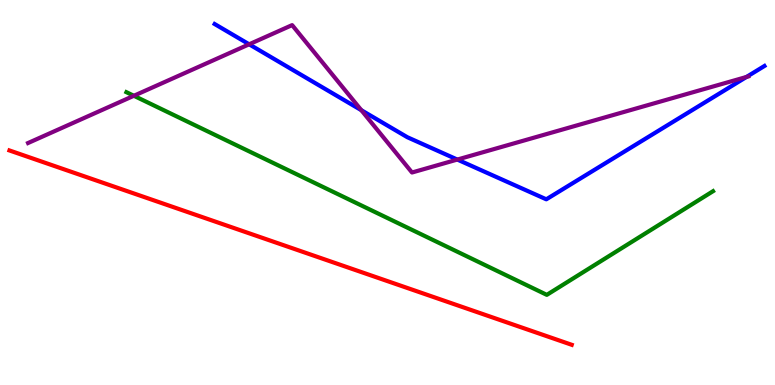[{'lines': ['blue', 'red'], 'intersections': []}, {'lines': ['green', 'red'], 'intersections': []}, {'lines': ['purple', 'red'], 'intersections': []}, {'lines': ['blue', 'green'], 'intersections': []}, {'lines': ['blue', 'purple'], 'intersections': [{'x': 3.21, 'y': 8.85}, {'x': 4.66, 'y': 7.14}, {'x': 5.9, 'y': 5.86}, {'x': 9.63, 'y': 8.0}]}, {'lines': ['green', 'purple'], 'intersections': [{'x': 1.73, 'y': 7.51}]}]